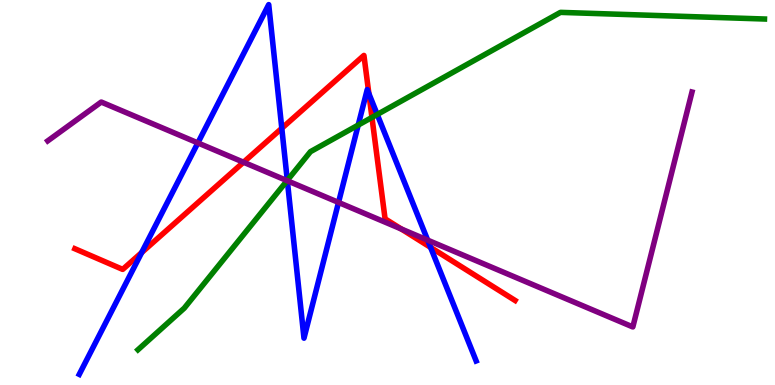[{'lines': ['blue', 'red'], 'intersections': [{'x': 1.83, 'y': 3.44}, {'x': 3.64, 'y': 6.67}, {'x': 4.76, 'y': 7.57}, {'x': 5.56, 'y': 3.57}]}, {'lines': ['green', 'red'], 'intersections': [{'x': 4.8, 'y': 6.95}]}, {'lines': ['purple', 'red'], 'intersections': [{'x': 3.14, 'y': 5.79}, {'x': 5.18, 'y': 4.05}]}, {'lines': ['blue', 'green'], 'intersections': [{'x': 3.71, 'y': 5.31}, {'x': 4.62, 'y': 6.75}, {'x': 4.87, 'y': 7.03}]}, {'lines': ['blue', 'purple'], 'intersections': [{'x': 2.55, 'y': 6.29}, {'x': 3.71, 'y': 5.3}, {'x': 4.37, 'y': 4.74}, {'x': 5.52, 'y': 3.76}]}, {'lines': ['green', 'purple'], 'intersections': [{'x': 3.7, 'y': 5.31}]}]